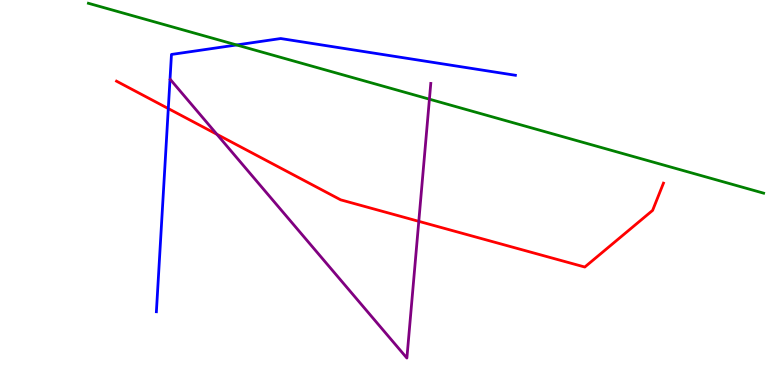[{'lines': ['blue', 'red'], 'intersections': [{'x': 2.17, 'y': 7.18}]}, {'lines': ['green', 'red'], 'intersections': []}, {'lines': ['purple', 'red'], 'intersections': [{'x': 2.8, 'y': 6.51}, {'x': 5.4, 'y': 4.25}]}, {'lines': ['blue', 'green'], 'intersections': [{'x': 3.05, 'y': 8.83}]}, {'lines': ['blue', 'purple'], 'intersections': []}, {'lines': ['green', 'purple'], 'intersections': [{'x': 5.54, 'y': 7.42}]}]